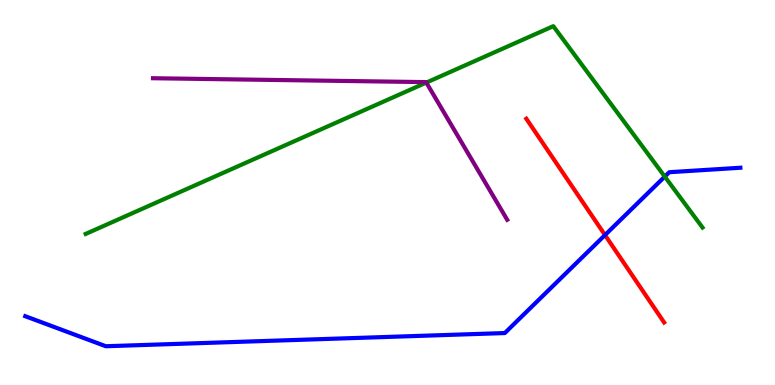[{'lines': ['blue', 'red'], 'intersections': [{'x': 7.81, 'y': 3.89}]}, {'lines': ['green', 'red'], 'intersections': []}, {'lines': ['purple', 'red'], 'intersections': []}, {'lines': ['blue', 'green'], 'intersections': [{'x': 8.58, 'y': 5.41}]}, {'lines': ['blue', 'purple'], 'intersections': []}, {'lines': ['green', 'purple'], 'intersections': [{'x': 5.5, 'y': 7.86}]}]